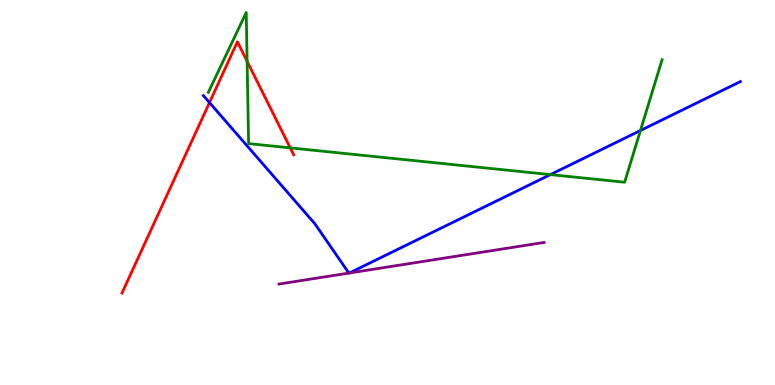[{'lines': ['blue', 'red'], 'intersections': [{'x': 2.7, 'y': 7.34}]}, {'lines': ['green', 'red'], 'intersections': [{'x': 3.19, 'y': 8.41}, {'x': 3.75, 'y': 6.16}]}, {'lines': ['purple', 'red'], 'intersections': []}, {'lines': ['blue', 'green'], 'intersections': [{'x': 7.1, 'y': 5.46}, {'x': 8.26, 'y': 6.61}]}, {'lines': ['blue', 'purple'], 'intersections': [{'x': 4.5, 'y': 2.91}, {'x': 4.51, 'y': 2.91}]}, {'lines': ['green', 'purple'], 'intersections': []}]